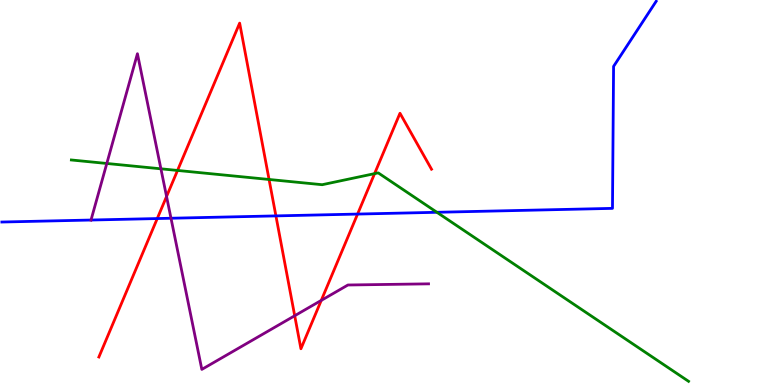[{'lines': ['blue', 'red'], 'intersections': [{'x': 2.03, 'y': 4.32}, {'x': 3.56, 'y': 4.39}, {'x': 4.61, 'y': 4.44}]}, {'lines': ['green', 'red'], 'intersections': [{'x': 2.29, 'y': 5.57}, {'x': 3.47, 'y': 5.34}, {'x': 4.83, 'y': 5.49}]}, {'lines': ['purple', 'red'], 'intersections': [{'x': 2.15, 'y': 4.9}, {'x': 3.8, 'y': 1.8}, {'x': 4.15, 'y': 2.2}]}, {'lines': ['blue', 'green'], 'intersections': [{'x': 5.64, 'y': 4.49}]}, {'lines': ['blue', 'purple'], 'intersections': [{'x': 1.17, 'y': 4.28}, {'x': 2.21, 'y': 4.33}]}, {'lines': ['green', 'purple'], 'intersections': [{'x': 1.38, 'y': 5.75}, {'x': 2.08, 'y': 5.62}]}]